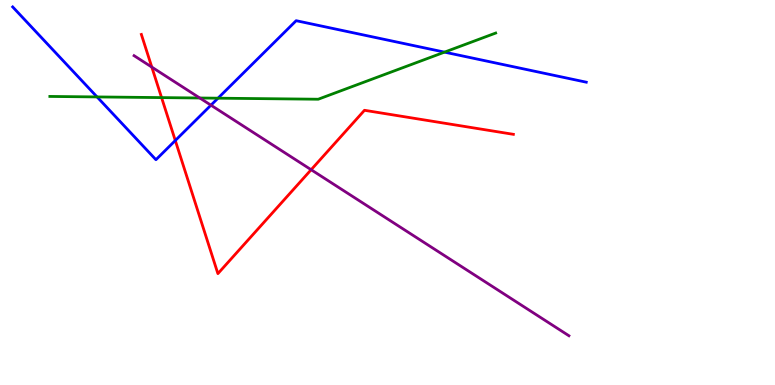[{'lines': ['blue', 'red'], 'intersections': [{'x': 2.26, 'y': 6.35}]}, {'lines': ['green', 'red'], 'intersections': [{'x': 2.08, 'y': 7.46}]}, {'lines': ['purple', 'red'], 'intersections': [{'x': 1.96, 'y': 8.26}, {'x': 4.01, 'y': 5.59}]}, {'lines': ['blue', 'green'], 'intersections': [{'x': 1.25, 'y': 7.48}, {'x': 2.81, 'y': 7.45}, {'x': 5.74, 'y': 8.65}]}, {'lines': ['blue', 'purple'], 'intersections': [{'x': 2.72, 'y': 7.27}]}, {'lines': ['green', 'purple'], 'intersections': [{'x': 2.58, 'y': 7.45}]}]